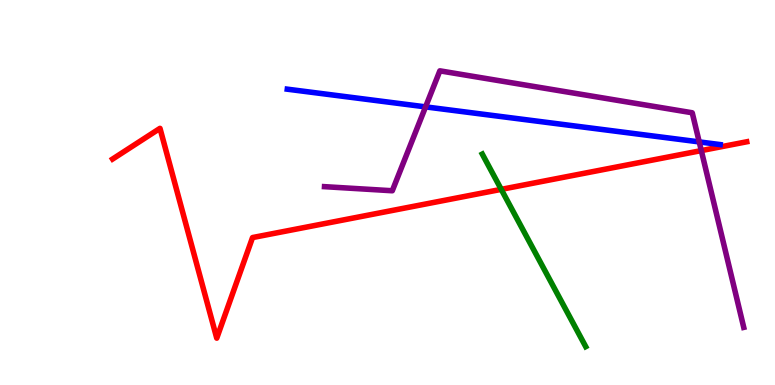[{'lines': ['blue', 'red'], 'intersections': []}, {'lines': ['green', 'red'], 'intersections': [{'x': 6.47, 'y': 5.08}]}, {'lines': ['purple', 'red'], 'intersections': [{'x': 9.05, 'y': 6.09}]}, {'lines': ['blue', 'green'], 'intersections': []}, {'lines': ['blue', 'purple'], 'intersections': [{'x': 5.49, 'y': 7.22}, {'x': 9.02, 'y': 6.31}]}, {'lines': ['green', 'purple'], 'intersections': []}]